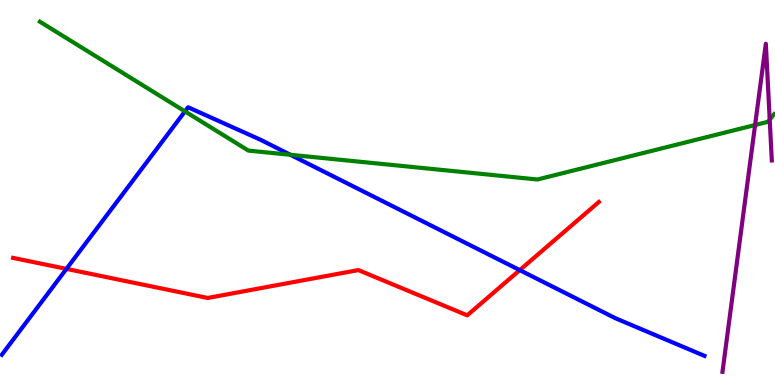[{'lines': ['blue', 'red'], 'intersections': [{'x': 0.857, 'y': 3.02}, {'x': 6.71, 'y': 2.98}]}, {'lines': ['green', 'red'], 'intersections': []}, {'lines': ['purple', 'red'], 'intersections': []}, {'lines': ['blue', 'green'], 'intersections': [{'x': 2.39, 'y': 7.11}, {'x': 3.75, 'y': 5.98}]}, {'lines': ['blue', 'purple'], 'intersections': []}, {'lines': ['green', 'purple'], 'intersections': [{'x': 9.74, 'y': 6.75}, {'x': 9.93, 'y': 6.9}]}]